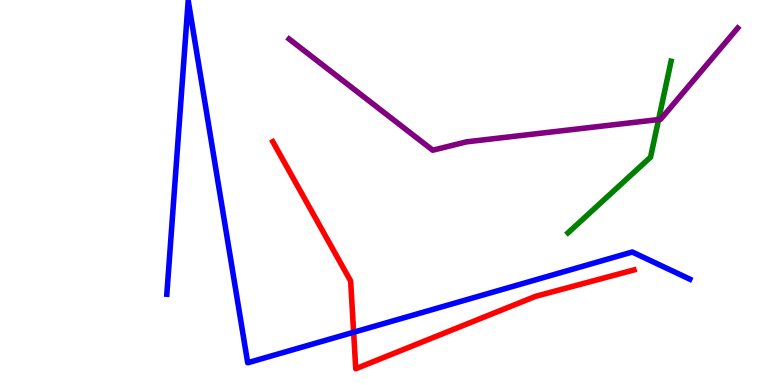[{'lines': ['blue', 'red'], 'intersections': [{'x': 4.56, 'y': 1.37}]}, {'lines': ['green', 'red'], 'intersections': []}, {'lines': ['purple', 'red'], 'intersections': []}, {'lines': ['blue', 'green'], 'intersections': []}, {'lines': ['blue', 'purple'], 'intersections': []}, {'lines': ['green', 'purple'], 'intersections': [{'x': 8.5, 'y': 6.89}]}]